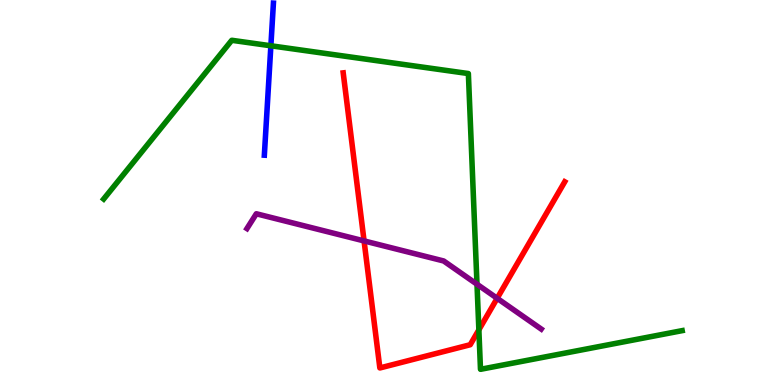[{'lines': ['blue', 'red'], 'intersections': []}, {'lines': ['green', 'red'], 'intersections': [{'x': 6.18, 'y': 1.43}]}, {'lines': ['purple', 'red'], 'intersections': [{'x': 4.7, 'y': 3.74}, {'x': 6.41, 'y': 2.25}]}, {'lines': ['blue', 'green'], 'intersections': [{'x': 3.5, 'y': 8.81}]}, {'lines': ['blue', 'purple'], 'intersections': []}, {'lines': ['green', 'purple'], 'intersections': [{'x': 6.15, 'y': 2.62}]}]